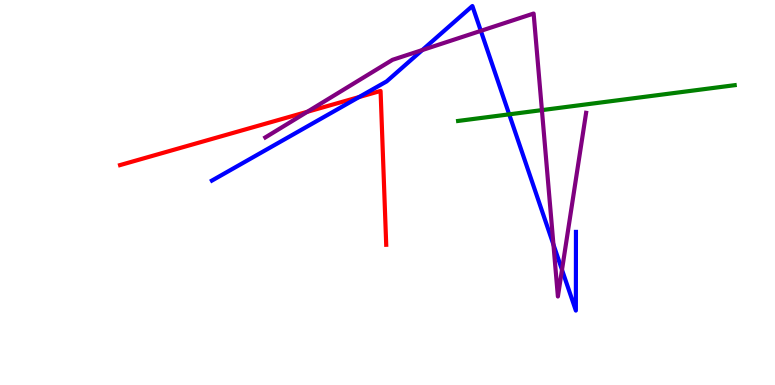[{'lines': ['blue', 'red'], 'intersections': [{'x': 4.63, 'y': 7.48}]}, {'lines': ['green', 'red'], 'intersections': []}, {'lines': ['purple', 'red'], 'intersections': [{'x': 3.97, 'y': 7.1}]}, {'lines': ['blue', 'green'], 'intersections': [{'x': 6.57, 'y': 7.03}]}, {'lines': ['blue', 'purple'], 'intersections': [{'x': 5.45, 'y': 8.7}, {'x': 6.2, 'y': 9.2}, {'x': 7.14, 'y': 3.65}, {'x': 7.25, 'y': 2.99}]}, {'lines': ['green', 'purple'], 'intersections': [{'x': 6.99, 'y': 7.14}]}]